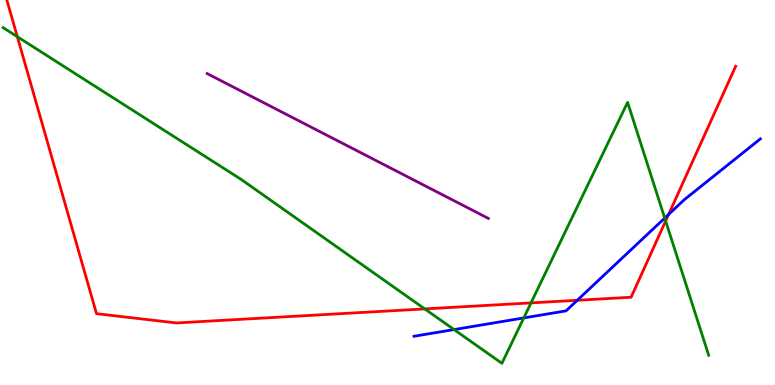[{'lines': ['blue', 'red'], 'intersections': [{'x': 7.45, 'y': 2.2}, {'x': 8.63, 'y': 4.43}]}, {'lines': ['green', 'red'], 'intersections': [{'x': 0.223, 'y': 9.05}, {'x': 5.48, 'y': 1.98}, {'x': 6.85, 'y': 2.13}, {'x': 8.59, 'y': 4.26}]}, {'lines': ['purple', 'red'], 'intersections': []}, {'lines': ['blue', 'green'], 'intersections': [{'x': 5.86, 'y': 1.44}, {'x': 6.76, 'y': 1.74}, {'x': 8.58, 'y': 4.34}]}, {'lines': ['blue', 'purple'], 'intersections': []}, {'lines': ['green', 'purple'], 'intersections': []}]